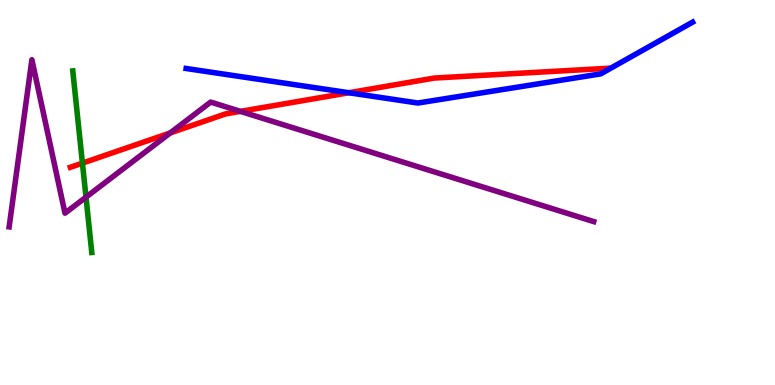[{'lines': ['blue', 'red'], 'intersections': [{'x': 4.5, 'y': 7.59}]}, {'lines': ['green', 'red'], 'intersections': [{'x': 1.06, 'y': 5.76}]}, {'lines': ['purple', 'red'], 'intersections': [{'x': 2.2, 'y': 6.55}, {'x': 3.1, 'y': 7.11}]}, {'lines': ['blue', 'green'], 'intersections': []}, {'lines': ['blue', 'purple'], 'intersections': []}, {'lines': ['green', 'purple'], 'intersections': [{'x': 1.11, 'y': 4.88}]}]